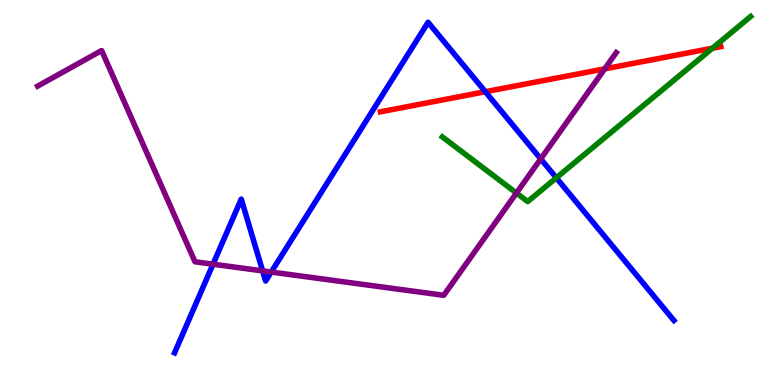[{'lines': ['blue', 'red'], 'intersections': [{'x': 6.26, 'y': 7.62}]}, {'lines': ['green', 'red'], 'intersections': [{'x': 9.19, 'y': 8.75}]}, {'lines': ['purple', 'red'], 'intersections': [{'x': 7.8, 'y': 8.21}]}, {'lines': ['blue', 'green'], 'intersections': [{'x': 7.18, 'y': 5.38}]}, {'lines': ['blue', 'purple'], 'intersections': [{'x': 2.75, 'y': 3.14}, {'x': 3.39, 'y': 2.96}, {'x': 3.5, 'y': 2.93}, {'x': 6.98, 'y': 5.87}]}, {'lines': ['green', 'purple'], 'intersections': [{'x': 6.66, 'y': 4.99}]}]